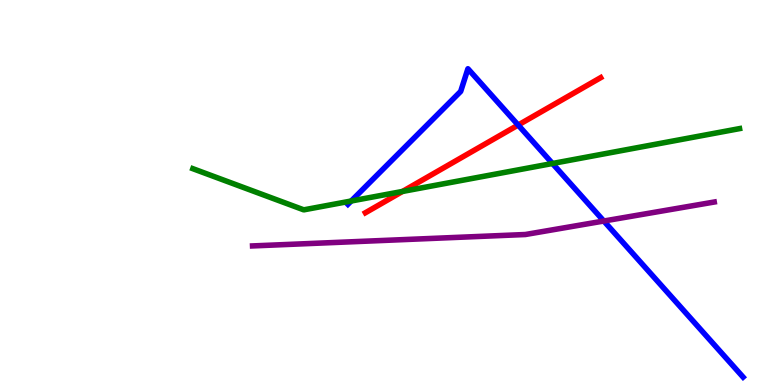[{'lines': ['blue', 'red'], 'intersections': [{'x': 6.69, 'y': 6.75}]}, {'lines': ['green', 'red'], 'intersections': [{'x': 5.19, 'y': 5.03}]}, {'lines': ['purple', 'red'], 'intersections': []}, {'lines': ['blue', 'green'], 'intersections': [{'x': 4.53, 'y': 4.78}, {'x': 7.13, 'y': 5.75}]}, {'lines': ['blue', 'purple'], 'intersections': [{'x': 7.79, 'y': 4.26}]}, {'lines': ['green', 'purple'], 'intersections': []}]